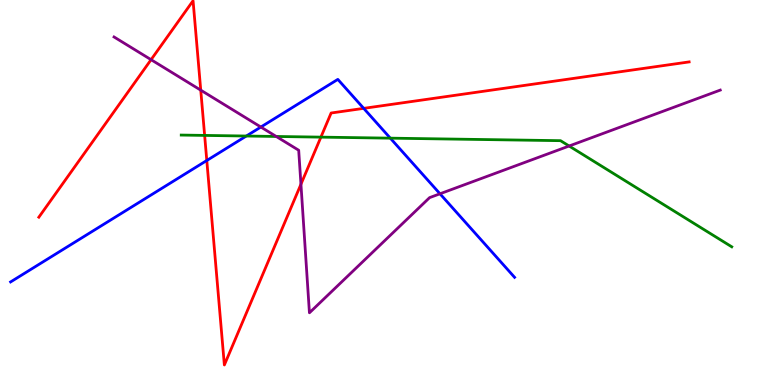[{'lines': ['blue', 'red'], 'intersections': [{'x': 2.67, 'y': 5.83}, {'x': 4.69, 'y': 7.19}]}, {'lines': ['green', 'red'], 'intersections': [{'x': 2.64, 'y': 6.48}, {'x': 4.14, 'y': 6.44}]}, {'lines': ['purple', 'red'], 'intersections': [{'x': 1.95, 'y': 8.45}, {'x': 2.59, 'y': 7.66}, {'x': 3.88, 'y': 5.21}]}, {'lines': ['blue', 'green'], 'intersections': [{'x': 3.18, 'y': 6.47}, {'x': 5.04, 'y': 6.41}]}, {'lines': ['blue', 'purple'], 'intersections': [{'x': 3.37, 'y': 6.7}, {'x': 5.68, 'y': 4.97}]}, {'lines': ['green', 'purple'], 'intersections': [{'x': 3.56, 'y': 6.46}, {'x': 7.34, 'y': 6.21}]}]